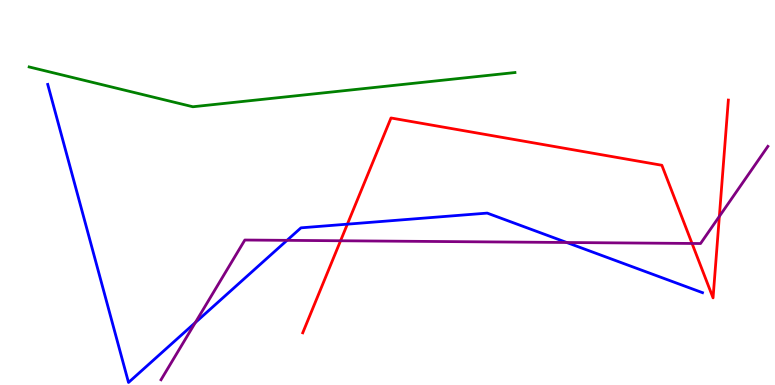[{'lines': ['blue', 'red'], 'intersections': [{'x': 4.48, 'y': 4.18}]}, {'lines': ['green', 'red'], 'intersections': []}, {'lines': ['purple', 'red'], 'intersections': [{'x': 4.39, 'y': 3.75}, {'x': 8.93, 'y': 3.68}, {'x': 9.28, 'y': 4.38}]}, {'lines': ['blue', 'green'], 'intersections': []}, {'lines': ['blue', 'purple'], 'intersections': [{'x': 2.52, 'y': 1.62}, {'x': 3.7, 'y': 3.76}, {'x': 7.31, 'y': 3.7}]}, {'lines': ['green', 'purple'], 'intersections': []}]